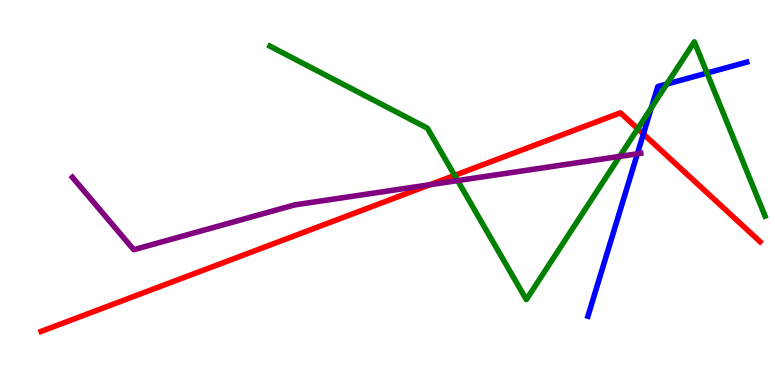[{'lines': ['blue', 'red'], 'intersections': [{'x': 8.3, 'y': 6.52}]}, {'lines': ['green', 'red'], 'intersections': [{'x': 5.87, 'y': 5.44}, {'x': 8.23, 'y': 6.66}]}, {'lines': ['purple', 'red'], 'intersections': [{'x': 5.55, 'y': 5.2}]}, {'lines': ['blue', 'green'], 'intersections': [{'x': 8.4, 'y': 7.2}, {'x': 8.6, 'y': 7.82}, {'x': 9.12, 'y': 8.1}]}, {'lines': ['blue', 'purple'], 'intersections': [{'x': 8.22, 'y': 6.01}]}, {'lines': ['green', 'purple'], 'intersections': [{'x': 5.9, 'y': 5.31}, {'x': 8.0, 'y': 5.94}]}]